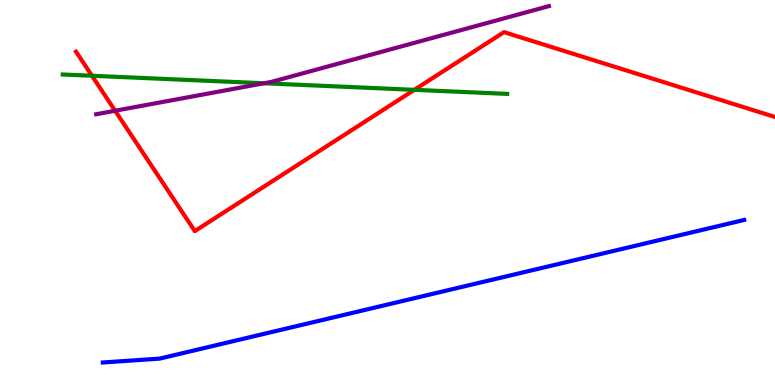[{'lines': ['blue', 'red'], 'intersections': []}, {'lines': ['green', 'red'], 'intersections': [{'x': 1.19, 'y': 8.03}, {'x': 5.35, 'y': 7.67}]}, {'lines': ['purple', 'red'], 'intersections': [{'x': 1.49, 'y': 7.12}]}, {'lines': ['blue', 'green'], 'intersections': []}, {'lines': ['blue', 'purple'], 'intersections': []}, {'lines': ['green', 'purple'], 'intersections': [{'x': 3.41, 'y': 7.84}]}]